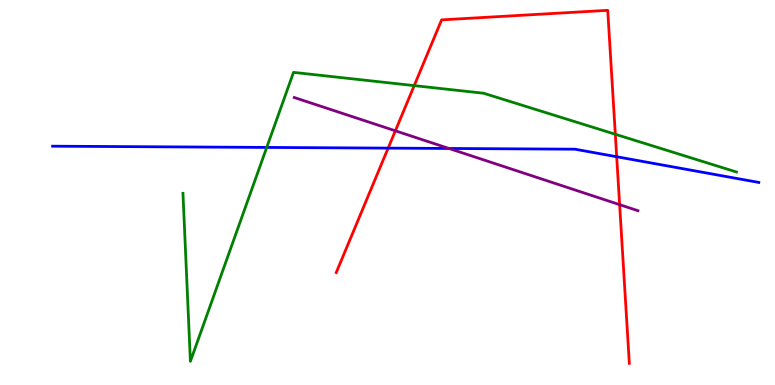[{'lines': ['blue', 'red'], 'intersections': [{'x': 5.01, 'y': 6.15}, {'x': 7.96, 'y': 5.93}]}, {'lines': ['green', 'red'], 'intersections': [{'x': 5.34, 'y': 7.78}, {'x': 7.94, 'y': 6.51}]}, {'lines': ['purple', 'red'], 'intersections': [{'x': 5.1, 'y': 6.6}, {'x': 8.0, 'y': 4.68}]}, {'lines': ['blue', 'green'], 'intersections': [{'x': 3.44, 'y': 6.17}]}, {'lines': ['blue', 'purple'], 'intersections': [{'x': 5.79, 'y': 6.14}]}, {'lines': ['green', 'purple'], 'intersections': []}]